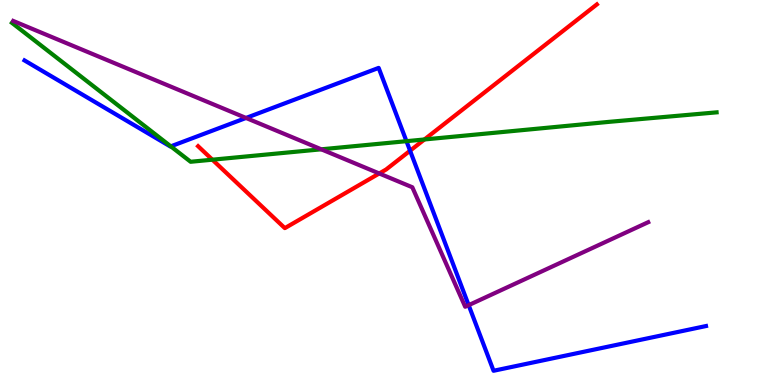[{'lines': ['blue', 'red'], 'intersections': [{'x': 5.29, 'y': 6.09}]}, {'lines': ['green', 'red'], 'intersections': [{'x': 2.74, 'y': 5.85}, {'x': 5.48, 'y': 6.38}]}, {'lines': ['purple', 'red'], 'intersections': [{'x': 4.89, 'y': 5.49}]}, {'lines': ['blue', 'green'], 'intersections': [{'x': 2.2, 'y': 6.2}, {'x': 5.24, 'y': 6.33}]}, {'lines': ['blue', 'purple'], 'intersections': [{'x': 3.17, 'y': 6.94}, {'x': 6.05, 'y': 2.07}]}, {'lines': ['green', 'purple'], 'intersections': [{'x': 4.15, 'y': 6.12}]}]